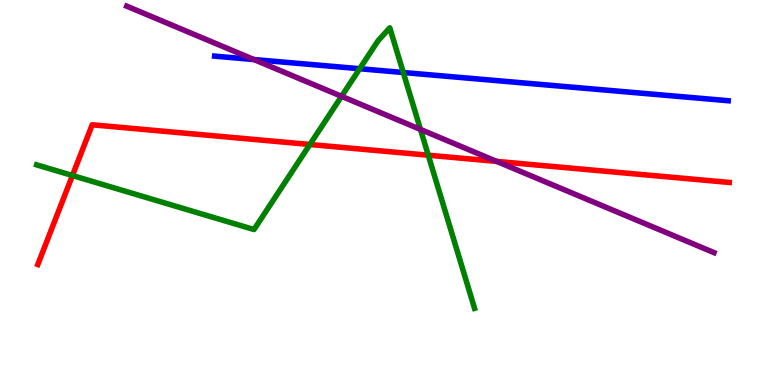[{'lines': ['blue', 'red'], 'intersections': []}, {'lines': ['green', 'red'], 'intersections': [{'x': 0.935, 'y': 5.44}, {'x': 4.0, 'y': 6.25}, {'x': 5.53, 'y': 5.97}]}, {'lines': ['purple', 'red'], 'intersections': [{'x': 6.41, 'y': 5.81}]}, {'lines': ['blue', 'green'], 'intersections': [{'x': 4.64, 'y': 8.21}, {'x': 5.2, 'y': 8.12}]}, {'lines': ['blue', 'purple'], 'intersections': [{'x': 3.28, 'y': 8.45}]}, {'lines': ['green', 'purple'], 'intersections': [{'x': 4.41, 'y': 7.5}, {'x': 5.43, 'y': 6.64}]}]